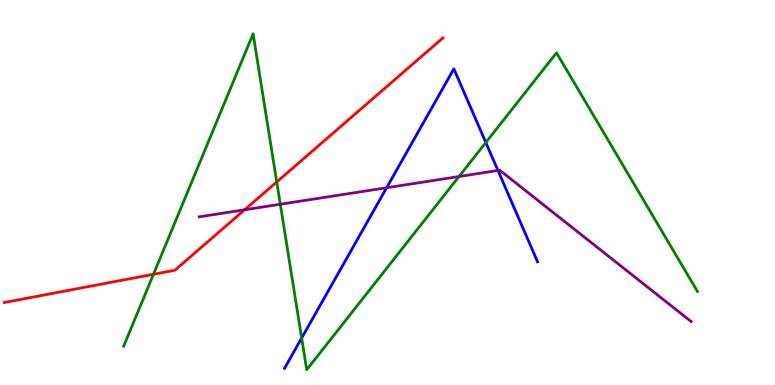[{'lines': ['blue', 'red'], 'intersections': []}, {'lines': ['green', 'red'], 'intersections': [{'x': 1.98, 'y': 2.88}, {'x': 3.57, 'y': 5.27}]}, {'lines': ['purple', 'red'], 'intersections': [{'x': 3.16, 'y': 4.55}]}, {'lines': ['blue', 'green'], 'intersections': [{'x': 3.89, 'y': 1.22}, {'x': 6.27, 'y': 6.3}]}, {'lines': ['blue', 'purple'], 'intersections': [{'x': 4.99, 'y': 5.12}, {'x': 6.43, 'y': 5.57}]}, {'lines': ['green', 'purple'], 'intersections': [{'x': 3.62, 'y': 4.69}, {'x': 5.92, 'y': 5.42}]}]